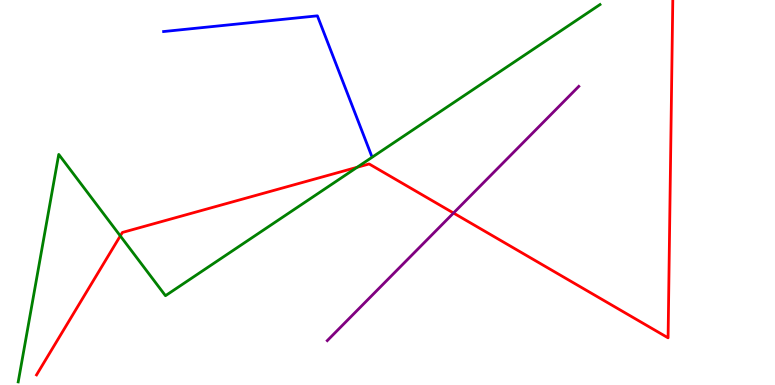[{'lines': ['blue', 'red'], 'intersections': []}, {'lines': ['green', 'red'], 'intersections': [{'x': 1.55, 'y': 3.87}, {'x': 4.61, 'y': 5.66}]}, {'lines': ['purple', 'red'], 'intersections': [{'x': 5.85, 'y': 4.47}]}, {'lines': ['blue', 'green'], 'intersections': []}, {'lines': ['blue', 'purple'], 'intersections': []}, {'lines': ['green', 'purple'], 'intersections': []}]